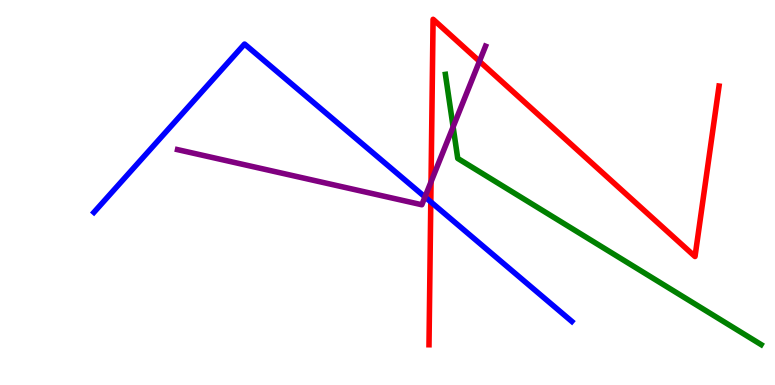[{'lines': ['blue', 'red'], 'intersections': [{'x': 5.56, 'y': 4.76}]}, {'lines': ['green', 'red'], 'intersections': []}, {'lines': ['purple', 'red'], 'intersections': [{'x': 5.56, 'y': 5.28}, {'x': 6.19, 'y': 8.41}]}, {'lines': ['blue', 'green'], 'intersections': []}, {'lines': ['blue', 'purple'], 'intersections': [{'x': 5.48, 'y': 4.88}]}, {'lines': ['green', 'purple'], 'intersections': [{'x': 5.85, 'y': 6.7}]}]